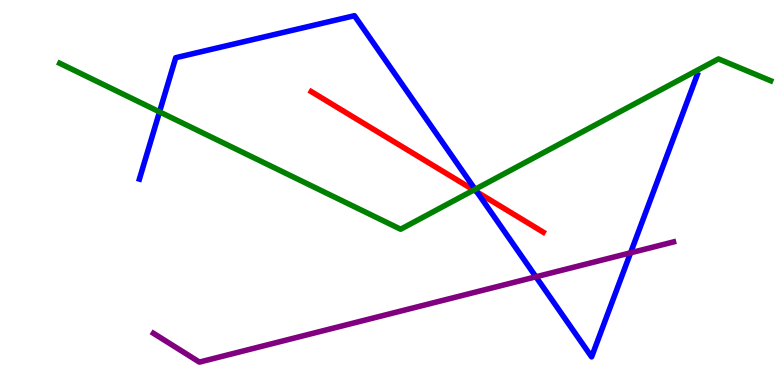[{'lines': ['blue', 'red'], 'intersections': [{'x': 6.15, 'y': 5.01}]}, {'lines': ['green', 'red'], 'intersections': [{'x': 6.11, 'y': 5.06}]}, {'lines': ['purple', 'red'], 'intersections': []}, {'lines': ['blue', 'green'], 'intersections': [{'x': 2.06, 'y': 7.09}, {'x': 6.13, 'y': 5.08}]}, {'lines': ['blue', 'purple'], 'intersections': [{'x': 6.92, 'y': 2.81}, {'x': 8.14, 'y': 3.43}]}, {'lines': ['green', 'purple'], 'intersections': []}]